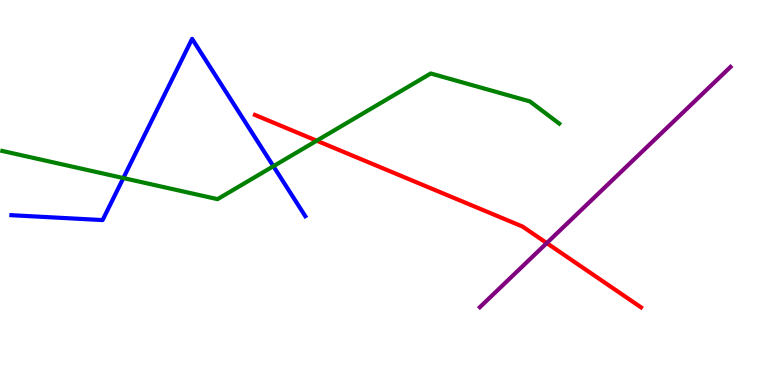[{'lines': ['blue', 'red'], 'intersections': []}, {'lines': ['green', 'red'], 'intersections': [{'x': 4.09, 'y': 6.35}]}, {'lines': ['purple', 'red'], 'intersections': [{'x': 7.05, 'y': 3.69}]}, {'lines': ['blue', 'green'], 'intersections': [{'x': 1.59, 'y': 5.38}, {'x': 3.53, 'y': 5.68}]}, {'lines': ['blue', 'purple'], 'intersections': []}, {'lines': ['green', 'purple'], 'intersections': []}]